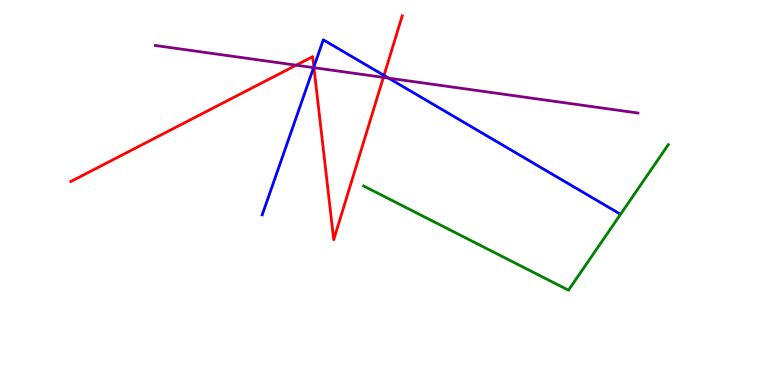[{'lines': ['blue', 'red'], 'intersections': [{'x': 4.05, 'y': 8.26}, {'x': 4.95, 'y': 8.04}]}, {'lines': ['green', 'red'], 'intersections': []}, {'lines': ['purple', 'red'], 'intersections': [{'x': 3.82, 'y': 8.31}, {'x': 4.05, 'y': 8.24}, {'x': 4.95, 'y': 7.99}]}, {'lines': ['blue', 'green'], 'intersections': []}, {'lines': ['blue', 'purple'], 'intersections': [{'x': 4.05, 'y': 8.24}, {'x': 5.01, 'y': 7.97}]}, {'lines': ['green', 'purple'], 'intersections': []}]